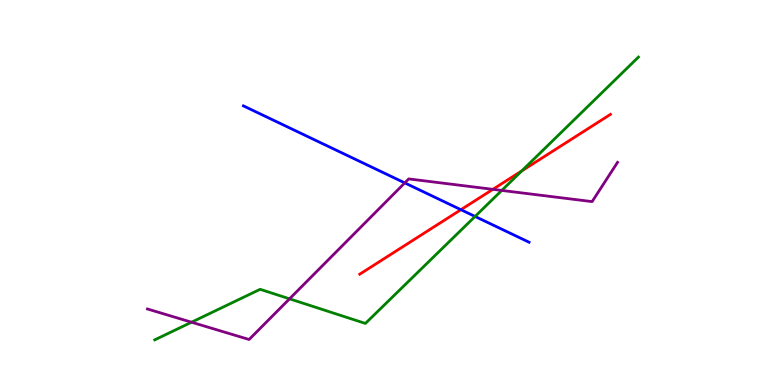[{'lines': ['blue', 'red'], 'intersections': [{'x': 5.95, 'y': 4.55}]}, {'lines': ['green', 'red'], 'intersections': [{'x': 6.73, 'y': 5.56}]}, {'lines': ['purple', 'red'], 'intersections': [{'x': 6.36, 'y': 5.08}]}, {'lines': ['blue', 'green'], 'intersections': [{'x': 6.13, 'y': 4.38}]}, {'lines': ['blue', 'purple'], 'intersections': [{'x': 5.22, 'y': 5.25}]}, {'lines': ['green', 'purple'], 'intersections': [{'x': 2.47, 'y': 1.63}, {'x': 3.74, 'y': 2.24}, {'x': 6.47, 'y': 5.05}]}]